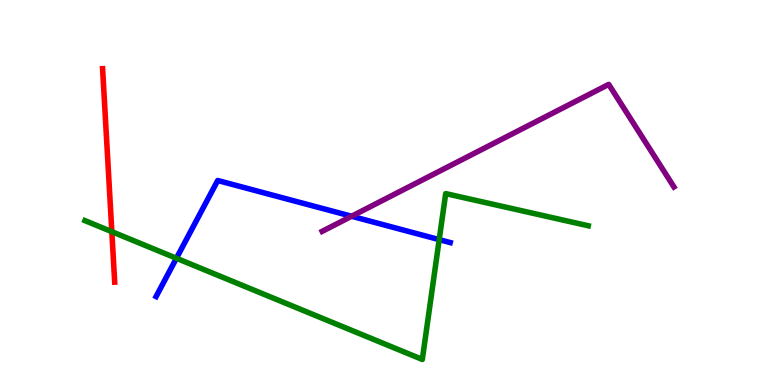[{'lines': ['blue', 'red'], 'intersections': []}, {'lines': ['green', 'red'], 'intersections': [{'x': 1.44, 'y': 3.98}]}, {'lines': ['purple', 'red'], 'intersections': []}, {'lines': ['blue', 'green'], 'intersections': [{'x': 2.28, 'y': 3.29}, {'x': 5.67, 'y': 3.78}]}, {'lines': ['blue', 'purple'], 'intersections': [{'x': 4.54, 'y': 4.38}]}, {'lines': ['green', 'purple'], 'intersections': []}]